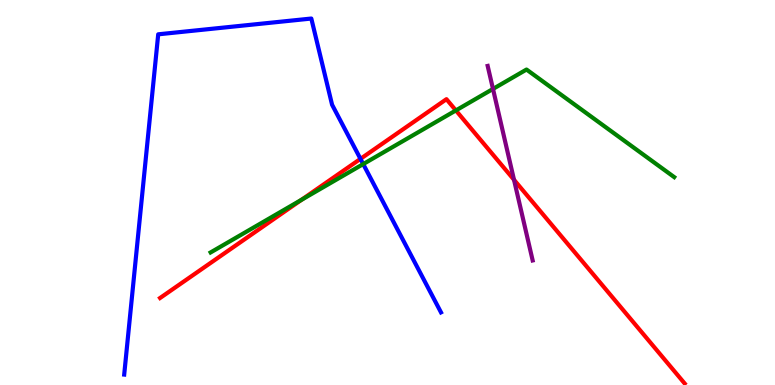[{'lines': ['blue', 'red'], 'intersections': [{'x': 4.65, 'y': 5.87}]}, {'lines': ['green', 'red'], 'intersections': [{'x': 3.89, 'y': 4.81}, {'x': 5.88, 'y': 7.13}]}, {'lines': ['purple', 'red'], 'intersections': [{'x': 6.63, 'y': 5.33}]}, {'lines': ['blue', 'green'], 'intersections': [{'x': 4.69, 'y': 5.74}]}, {'lines': ['blue', 'purple'], 'intersections': []}, {'lines': ['green', 'purple'], 'intersections': [{'x': 6.36, 'y': 7.69}]}]